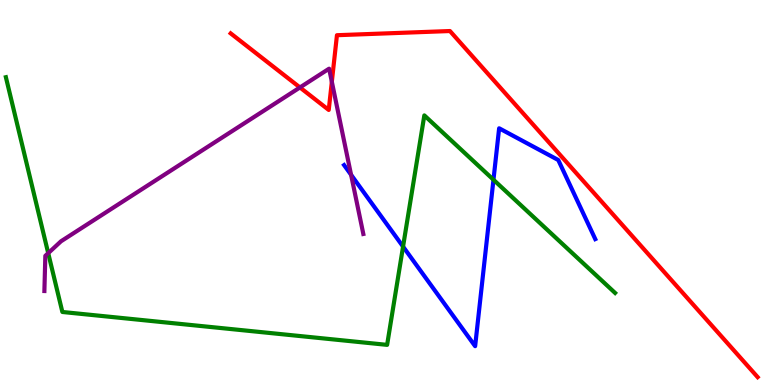[{'lines': ['blue', 'red'], 'intersections': []}, {'lines': ['green', 'red'], 'intersections': []}, {'lines': ['purple', 'red'], 'intersections': [{'x': 3.87, 'y': 7.73}, {'x': 4.28, 'y': 7.88}]}, {'lines': ['blue', 'green'], 'intersections': [{'x': 5.2, 'y': 3.59}, {'x': 6.37, 'y': 5.33}]}, {'lines': ['blue', 'purple'], 'intersections': [{'x': 4.53, 'y': 5.46}]}, {'lines': ['green', 'purple'], 'intersections': [{'x': 0.622, 'y': 3.42}]}]